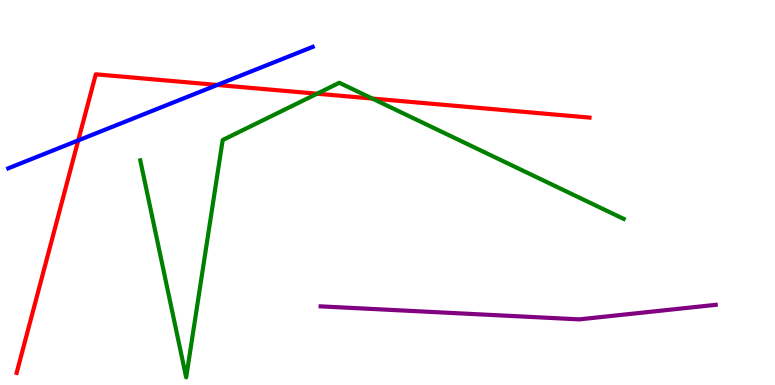[{'lines': ['blue', 'red'], 'intersections': [{'x': 1.01, 'y': 6.35}, {'x': 2.8, 'y': 7.79}]}, {'lines': ['green', 'red'], 'intersections': [{'x': 4.09, 'y': 7.57}, {'x': 4.8, 'y': 7.44}]}, {'lines': ['purple', 'red'], 'intersections': []}, {'lines': ['blue', 'green'], 'intersections': []}, {'lines': ['blue', 'purple'], 'intersections': []}, {'lines': ['green', 'purple'], 'intersections': []}]